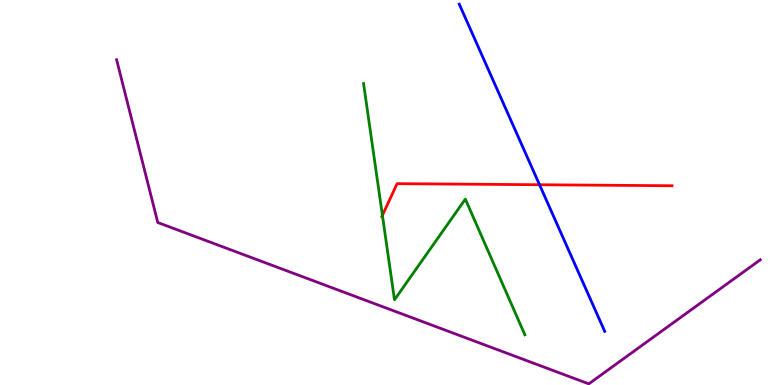[{'lines': ['blue', 'red'], 'intersections': [{'x': 6.96, 'y': 5.2}]}, {'lines': ['green', 'red'], 'intersections': [{'x': 4.93, 'y': 4.41}]}, {'lines': ['purple', 'red'], 'intersections': []}, {'lines': ['blue', 'green'], 'intersections': []}, {'lines': ['blue', 'purple'], 'intersections': []}, {'lines': ['green', 'purple'], 'intersections': []}]